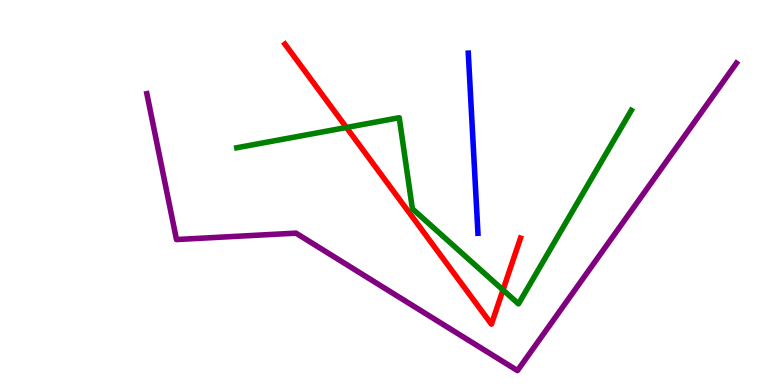[{'lines': ['blue', 'red'], 'intersections': []}, {'lines': ['green', 'red'], 'intersections': [{'x': 4.47, 'y': 6.69}, {'x': 6.49, 'y': 2.47}]}, {'lines': ['purple', 'red'], 'intersections': []}, {'lines': ['blue', 'green'], 'intersections': []}, {'lines': ['blue', 'purple'], 'intersections': []}, {'lines': ['green', 'purple'], 'intersections': []}]